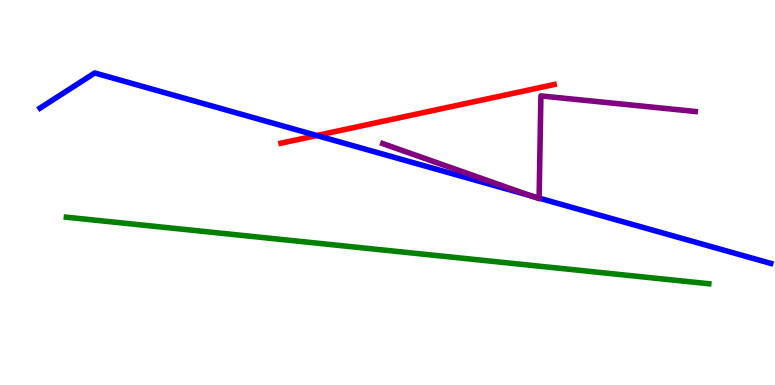[{'lines': ['blue', 'red'], 'intersections': [{'x': 4.09, 'y': 6.48}]}, {'lines': ['green', 'red'], 'intersections': []}, {'lines': ['purple', 'red'], 'intersections': []}, {'lines': ['blue', 'green'], 'intersections': []}, {'lines': ['blue', 'purple'], 'intersections': [{'x': 6.85, 'y': 4.91}, {'x': 6.96, 'y': 4.85}]}, {'lines': ['green', 'purple'], 'intersections': []}]